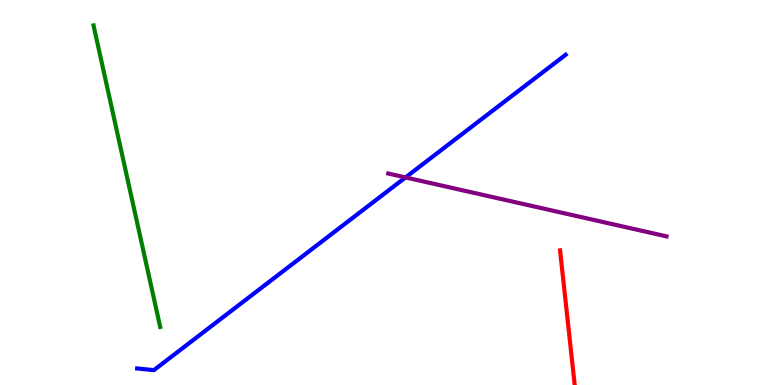[{'lines': ['blue', 'red'], 'intersections': []}, {'lines': ['green', 'red'], 'intersections': []}, {'lines': ['purple', 'red'], 'intersections': []}, {'lines': ['blue', 'green'], 'intersections': []}, {'lines': ['blue', 'purple'], 'intersections': [{'x': 5.23, 'y': 5.39}]}, {'lines': ['green', 'purple'], 'intersections': []}]